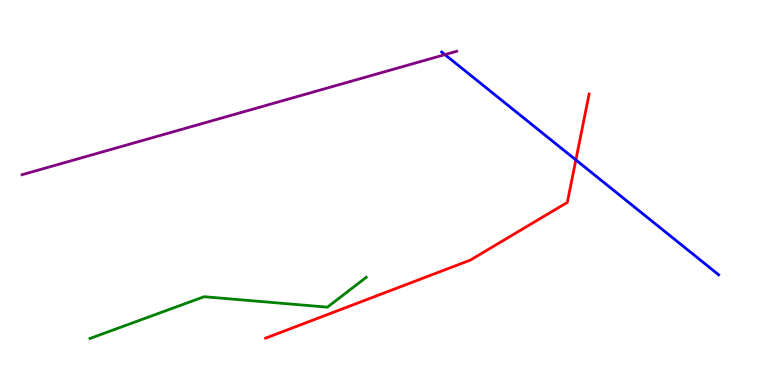[{'lines': ['blue', 'red'], 'intersections': [{'x': 7.43, 'y': 5.85}]}, {'lines': ['green', 'red'], 'intersections': []}, {'lines': ['purple', 'red'], 'intersections': []}, {'lines': ['blue', 'green'], 'intersections': []}, {'lines': ['blue', 'purple'], 'intersections': [{'x': 5.74, 'y': 8.58}]}, {'lines': ['green', 'purple'], 'intersections': []}]